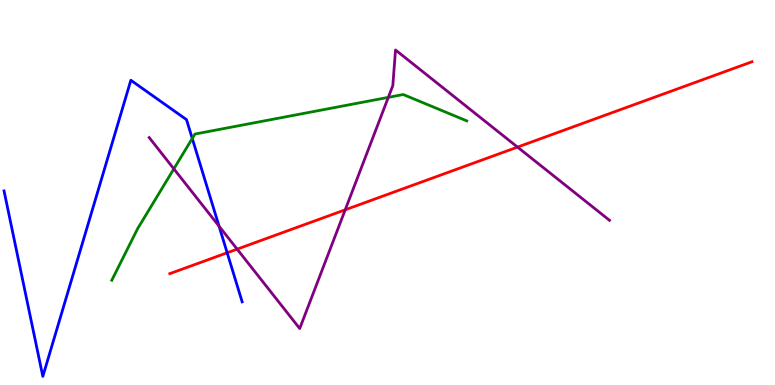[{'lines': ['blue', 'red'], 'intersections': [{'x': 2.93, 'y': 3.43}]}, {'lines': ['green', 'red'], 'intersections': []}, {'lines': ['purple', 'red'], 'intersections': [{'x': 3.06, 'y': 3.53}, {'x': 4.45, 'y': 4.55}, {'x': 6.68, 'y': 6.18}]}, {'lines': ['blue', 'green'], 'intersections': [{'x': 2.48, 'y': 6.4}]}, {'lines': ['blue', 'purple'], 'intersections': [{'x': 2.83, 'y': 4.12}]}, {'lines': ['green', 'purple'], 'intersections': [{'x': 2.24, 'y': 5.61}, {'x': 5.01, 'y': 7.47}]}]